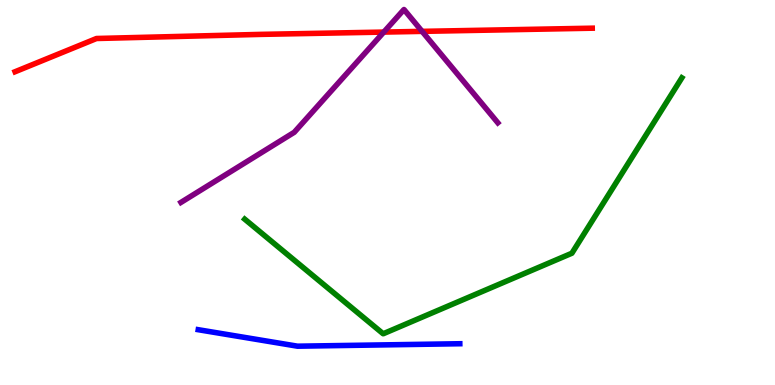[{'lines': ['blue', 'red'], 'intersections': []}, {'lines': ['green', 'red'], 'intersections': []}, {'lines': ['purple', 'red'], 'intersections': [{'x': 4.95, 'y': 9.17}, {'x': 5.45, 'y': 9.19}]}, {'lines': ['blue', 'green'], 'intersections': []}, {'lines': ['blue', 'purple'], 'intersections': []}, {'lines': ['green', 'purple'], 'intersections': []}]